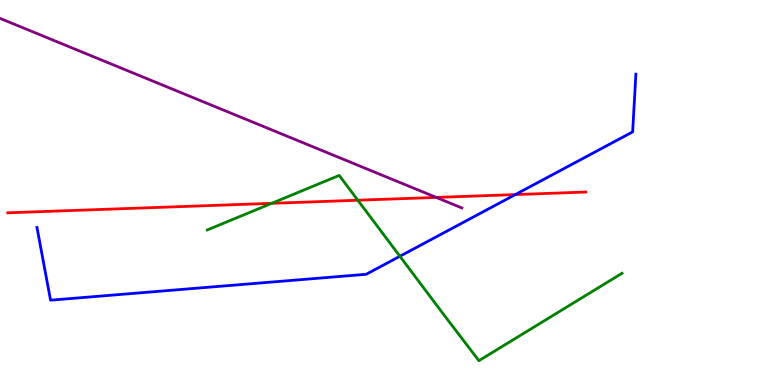[{'lines': ['blue', 'red'], 'intersections': [{'x': 6.65, 'y': 4.95}]}, {'lines': ['green', 'red'], 'intersections': [{'x': 3.51, 'y': 4.72}, {'x': 4.62, 'y': 4.8}]}, {'lines': ['purple', 'red'], 'intersections': [{'x': 5.63, 'y': 4.87}]}, {'lines': ['blue', 'green'], 'intersections': [{'x': 5.16, 'y': 3.34}]}, {'lines': ['blue', 'purple'], 'intersections': []}, {'lines': ['green', 'purple'], 'intersections': []}]